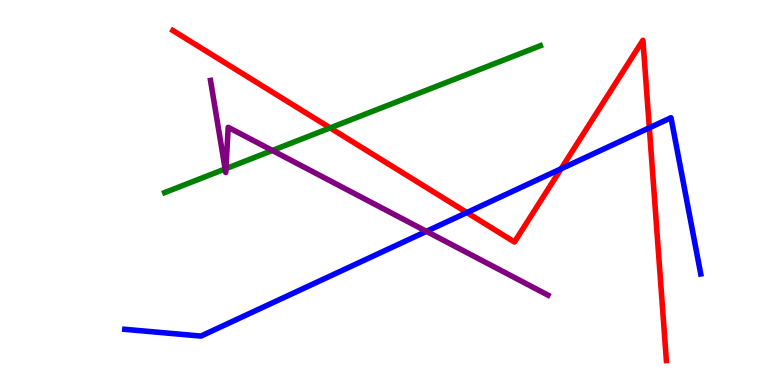[{'lines': ['blue', 'red'], 'intersections': [{'x': 6.02, 'y': 4.48}, {'x': 7.24, 'y': 5.62}, {'x': 8.38, 'y': 6.68}]}, {'lines': ['green', 'red'], 'intersections': [{'x': 4.26, 'y': 6.68}]}, {'lines': ['purple', 'red'], 'intersections': []}, {'lines': ['blue', 'green'], 'intersections': []}, {'lines': ['blue', 'purple'], 'intersections': [{'x': 5.5, 'y': 3.99}]}, {'lines': ['green', 'purple'], 'intersections': [{'x': 2.9, 'y': 5.61}, {'x': 2.92, 'y': 5.62}, {'x': 3.51, 'y': 6.09}]}]